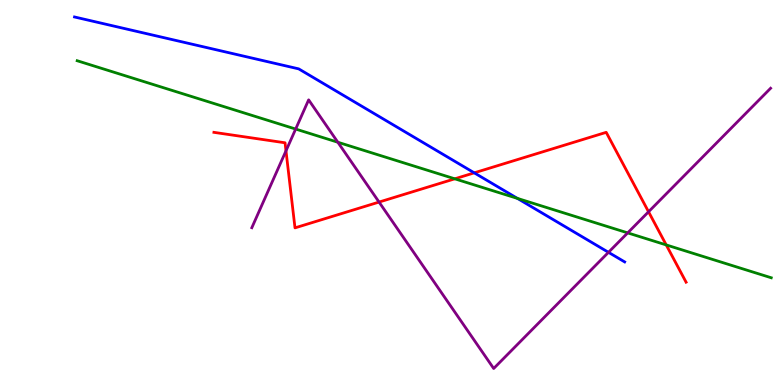[{'lines': ['blue', 'red'], 'intersections': [{'x': 6.12, 'y': 5.51}]}, {'lines': ['green', 'red'], 'intersections': [{'x': 5.87, 'y': 5.36}, {'x': 8.6, 'y': 3.64}]}, {'lines': ['purple', 'red'], 'intersections': [{'x': 3.69, 'y': 6.08}, {'x': 4.89, 'y': 4.75}, {'x': 8.37, 'y': 4.5}]}, {'lines': ['blue', 'green'], 'intersections': [{'x': 6.68, 'y': 4.85}]}, {'lines': ['blue', 'purple'], 'intersections': [{'x': 7.85, 'y': 3.45}]}, {'lines': ['green', 'purple'], 'intersections': [{'x': 3.82, 'y': 6.65}, {'x': 4.36, 'y': 6.31}, {'x': 8.1, 'y': 3.95}]}]